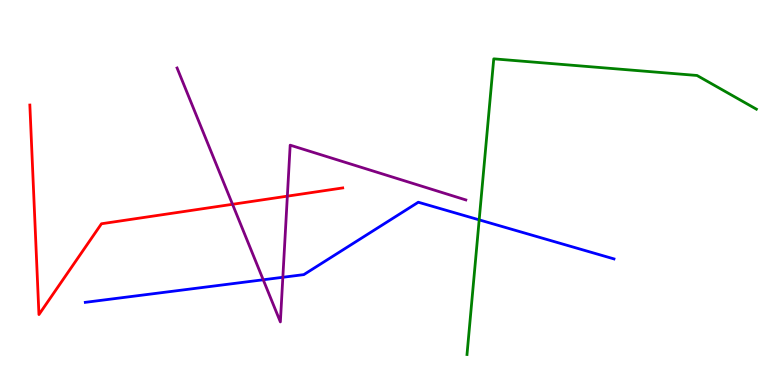[{'lines': ['blue', 'red'], 'intersections': []}, {'lines': ['green', 'red'], 'intersections': []}, {'lines': ['purple', 'red'], 'intersections': [{'x': 3.0, 'y': 4.69}, {'x': 3.71, 'y': 4.91}]}, {'lines': ['blue', 'green'], 'intersections': [{'x': 6.18, 'y': 4.29}]}, {'lines': ['blue', 'purple'], 'intersections': [{'x': 3.4, 'y': 2.73}, {'x': 3.65, 'y': 2.8}]}, {'lines': ['green', 'purple'], 'intersections': []}]